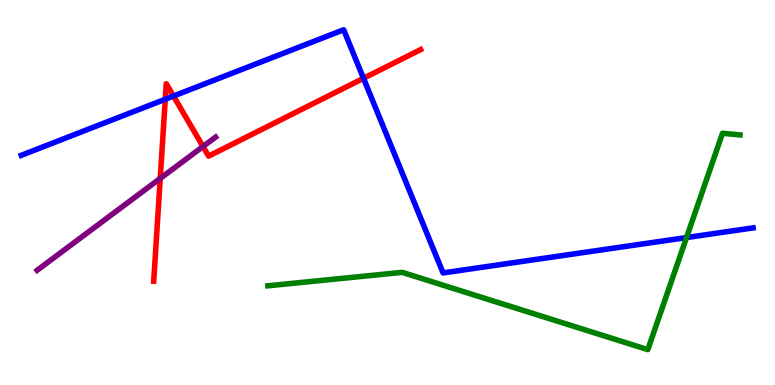[{'lines': ['blue', 'red'], 'intersections': [{'x': 2.13, 'y': 7.42}, {'x': 2.24, 'y': 7.51}, {'x': 4.69, 'y': 7.97}]}, {'lines': ['green', 'red'], 'intersections': []}, {'lines': ['purple', 'red'], 'intersections': [{'x': 2.07, 'y': 5.37}, {'x': 2.62, 'y': 6.19}]}, {'lines': ['blue', 'green'], 'intersections': [{'x': 8.86, 'y': 3.83}]}, {'lines': ['blue', 'purple'], 'intersections': []}, {'lines': ['green', 'purple'], 'intersections': []}]